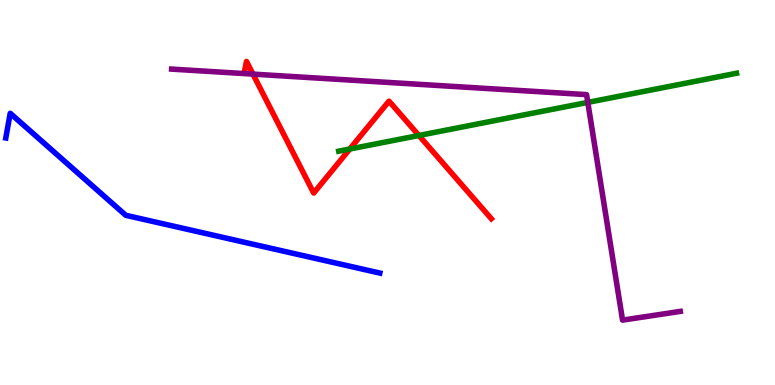[{'lines': ['blue', 'red'], 'intersections': []}, {'lines': ['green', 'red'], 'intersections': [{'x': 4.51, 'y': 6.13}, {'x': 5.41, 'y': 6.48}]}, {'lines': ['purple', 'red'], 'intersections': [{'x': 3.26, 'y': 8.07}]}, {'lines': ['blue', 'green'], 'intersections': []}, {'lines': ['blue', 'purple'], 'intersections': []}, {'lines': ['green', 'purple'], 'intersections': [{'x': 7.58, 'y': 7.34}]}]